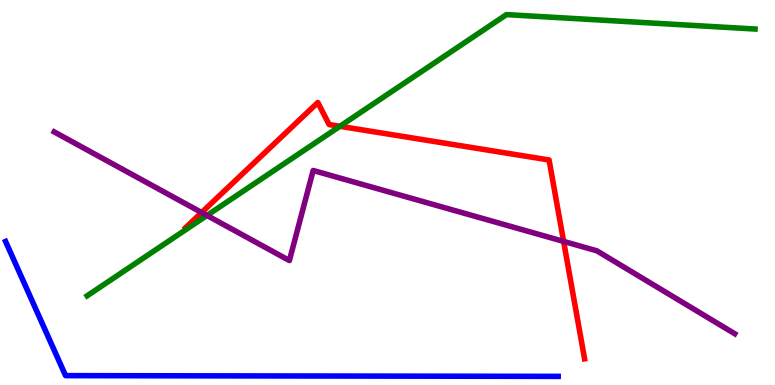[{'lines': ['blue', 'red'], 'intersections': []}, {'lines': ['green', 'red'], 'intersections': [{'x': 4.39, 'y': 6.72}]}, {'lines': ['purple', 'red'], 'intersections': [{'x': 2.6, 'y': 4.48}, {'x': 7.27, 'y': 3.73}]}, {'lines': ['blue', 'green'], 'intersections': []}, {'lines': ['blue', 'purple'], 'intersections': []}, {'lines': ['green', 'purple'], 'intersections': [{'x': 2.67, 'y': 4.4}]}]